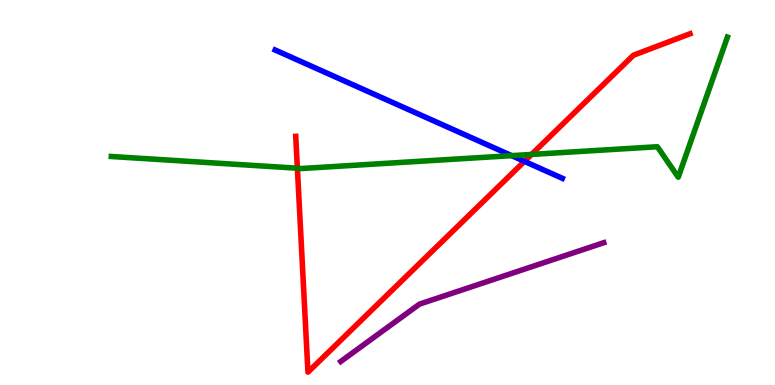[{'lines': ['blue', 'red'], 'intersections': [{'x': 6.77, 'y': 5.81}]}, {'lines': ['green', 'red'], 'intersections': [{'x': 3.84, 'y': 5.63}, {'x': 6.86, 'y': 5.99}]}, {'lines': ['purple', 'red'], 'intersections': []}, {'lines': ['blue', 'green'], 'intersections': [{'x': 6.6, 'y': 5.96}]}, {'lines': ['blue', 'purple'], 'intersections': []}, {'lines': ['green', 'purple'], 'intersections': []}]